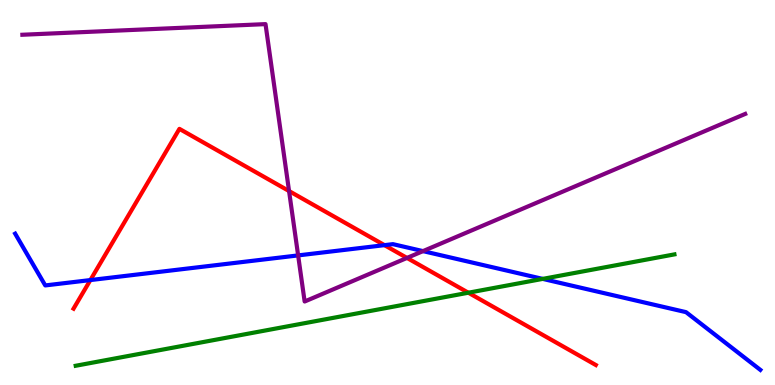[{'lines': ['blue', 'red'], 'intersections': [{'x': 1.17, 'y': 2.73}, {'x': 4.96, 'y': 3.63}]}, {'lines': ['green', 'red'], 'intersections': [{'x': 6.04, 'y': 2.4}]}, {'lines': ['purple', 'red'], 'intersections': [{'x': 3.73, 'y': 5.04}, {'x': 5.25, 'y': 3.3}]}, {'lines': ['blue', 'green'], 'intersections': [{'x': 7.0, 'y': 2.76}]}, {'lines': ['blue', 'purple'], 'intersections': [{'x': 3.85, 'y': 3.37}, {'x': 5.46, 'y': 3.48}]}, {'lines': ['green', 'purple'], 'intersections': []}]